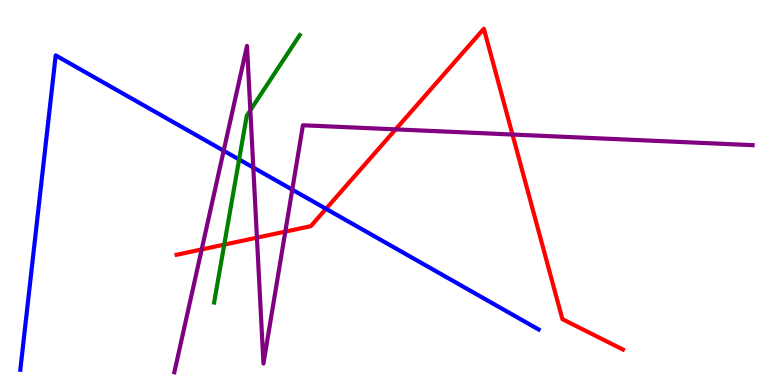[{'lines': ['blue', 'red'], 'intersections': [{'x': 4.21, 'y': 4.58}]}, {'lines': ['green', 'red'], 'intersections': [{'x': 2.89, 'y': 3.65}]}, {'lines': ['purple', 'red'], 'intersections': [{'x': 2.6, 'y': 3.52}, {'x': 3.32, 'y': 3.83}, {'x': 3.68, 'y': 3.98}, {'x': 5.11, 'y': 6.64}, {'x': 6.61, 'y': 6.51}]}, {'lines': ['blue', 'green'], 'intersections': [{'x': 3.09, 'y': 5.86}]}, {'lines': ['blue', 'purple'], 'intersections': [{'x': 2.89, 'y': 6.09}, {'x': 3.27, 'y': 5.65}, {'x': 3.77, 'y': 5.07}]}, {'lines': ['green', 'purple'], 'intersections': [{'x': 3.23, 'y': 7.13}]}]